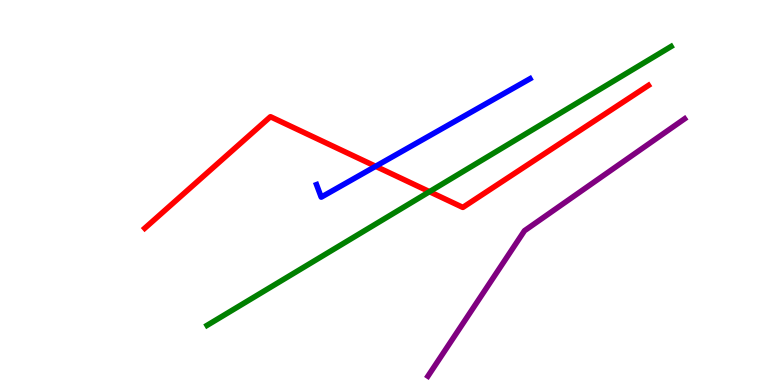[{'lines': ['blue', 'red'], 'intersections': [{'x': 4.85, 'y': 5.68}]}, {'lines': ['green', 'red'], 'intersections': [{'x': 5.54, 'y': 5.02}]}, {'lines': ['purple', 'red'], 'intersections': []}, {'lines': ['blue', 'green'], 'intersections': []}, {'lines': ['blue', 'purple'], 'intersections': []}, {'lines': ['green', 'purple'], 'intersections': []}]